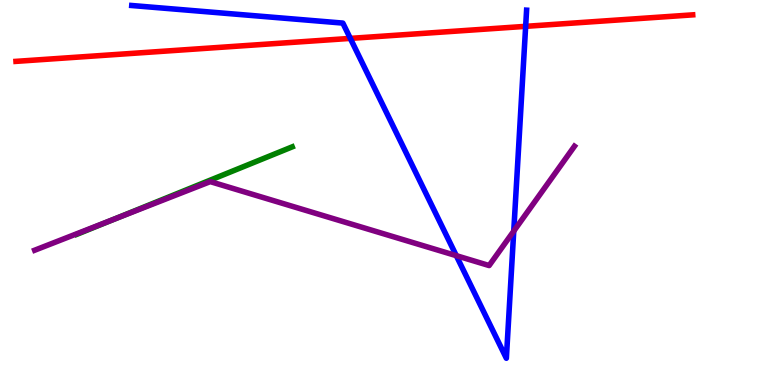[{'lines': ['blue', 'red'], 'intersections': [{'x': 4.52, 'y': 9.0}, {'x': 6.78, 'y': 9.32}]}, {'lines': ['green', 'red'], 'intersections': []}, {'lines': ['purple', 'red'], 'intersections': []}, {'lines': ['blue', 'green'], 'intersections': []}, {'lines': ['blue', 'purple'], 'intersections': [{'x': 5.89, 'y': 3.36}, {'x': 6.63, 'y': 4.0}]}, {'lines': ['green', 'purple'], 'intersections': [{'x': 1.48, 'y': 4.31}]}]